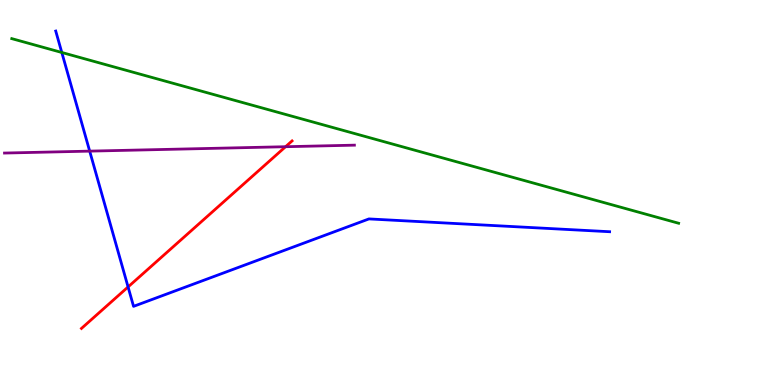[{'lines': ['blue', 'red'], 'intersections': [{'x': 1.65, 'y': 2.55}]}, {'lines': ['green', 'red'], 'intersections': []}, {'lines': ['purple', 'red'], 'intersections': [{'x': 3.68, 'y': 6.19}]}, {'lines': ['blue', 'green'], 'intersections': [{'x': 0.797, 'y': 8.64}]}, {'lines': ['blue', 'purple'], 'intersections': [{'x': 1.16, 'y': 6.07}]}, {'lines': ['green', 'purple'], 'intersections': []}]